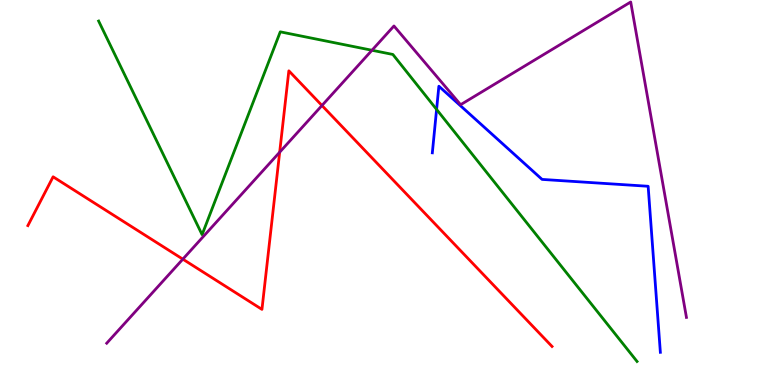[{'lines': ['blue', 'red'], 'intersections': []}, {'lines': ['green', 'red'], 'intersections': []}, {'lines': ['purple', 'red'], 'intersections': [{'x': 2.36, 'y': 3.27}, {'x': 3.61, 'y': 6.05}, {'x': 4.15, 'y': 7.26}]}, {'lines': ['blue', 'green'], 'intersections': [{'x': 5.63, 'y': 7.16}]}, {'lines': ['blue', 'purple'], 'intersections': []}, {'lines': ['green', 'purple'], 'intersections': [{'x': 4.8, 'y': 8.69}]}]